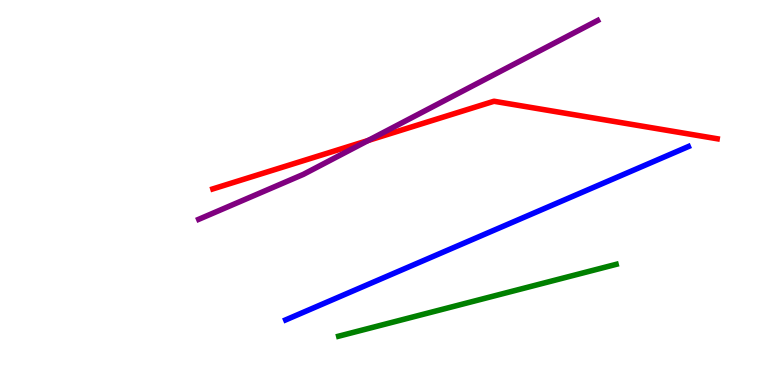[{'lines': ['blue', 'red'], 'intersections': []}, {'lines': ['green', 'red'], 'intersections': []}, {'lines': ['purple', 'red'], 'intersections': [{'x': 4.75, 'y': 6.35}]}, {'lines': ['blue', 'green'], 'intersections': []}, {'lines': ['blue', 'purple'], 'intersections': []}, {'lines': ['green', 'purple'], 'intersections': []}]